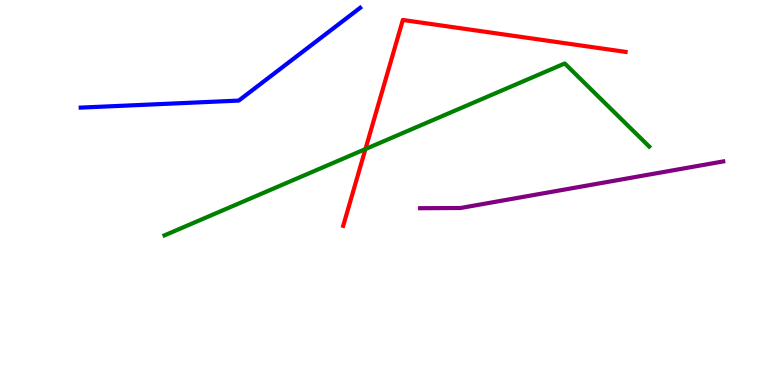[{'lines': ['blue', 'red'], 'intersections': []}, {'lines': ['green', 'red'], 'intersections': [{'x': 4.72, 'y': 6.13}]}, {'lines': ['purple', 'red'], 'intersections': []}, {'lines': ['blue', 'green'], 'intersections': []}, {'lines': ['blue', 'purple'], 'intersections': []}, {'lines': ['green', 'purple'], 'intersections': []}]